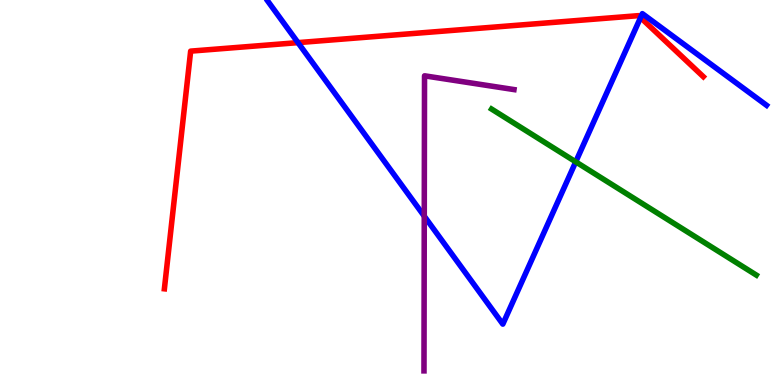[{'lines': ['blue', 'red'], 'intersections': [{'x': 3.85, 'y': 8.89}, {'x': 8.27, 'y': 9.54}]}, {'lines': ['green', 'red'], 'intersections': []}, {'lines': ['purple', 'red'], 'intersections': []}, {'lines': ['blue', 'green'], 'intersections': [{'x': 7.43, 'y': 5.8}]}, {'lines': ['blue', 'purple'], 'intersections': [{'x': 5.47, 'y': 4.39}]}, {'lines': ['green', 'purple'], 'intersections': []}]